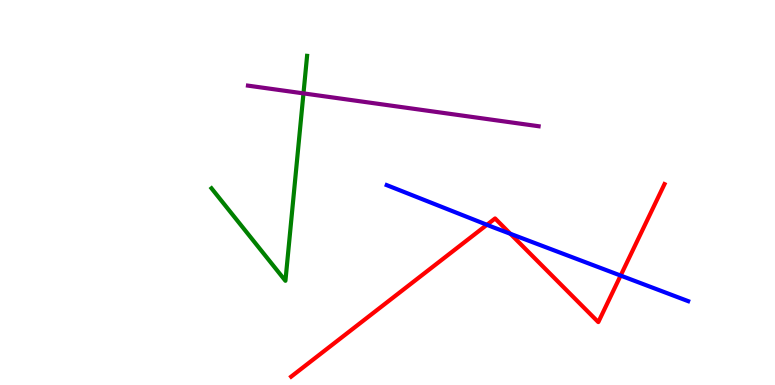[{'lines': ['blue', 'red'], 'intersections': [{'x': 6.28, 'y': 4.16}, {'x': 6.59, 'y': 3.93}, {'x': 8.01, 'y': 2.84}]}, {'lines': ['green', 'red'], 'intersections': []}, {'lines': ['purple', 'red'], 'intersections': []}, {'lines': ['blue', 'green'], 'intersections': []}, {'lines': ['blue', 'purple'], 'intersections': []}, {'lines': ['green', 'purple'], 'intersections': [{'x': 3.92, 'y': 7.57}]}]